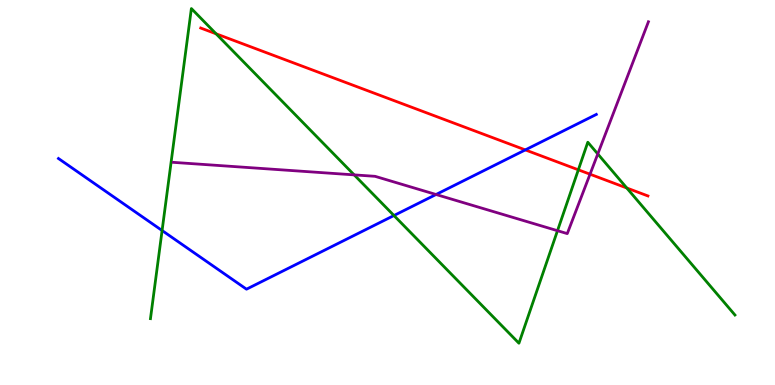[{'lines': ['blue', 'red'], 'intersections': [{'x': 6.78, 'y': 6.11}]}, {'lines': ['green', 'red'], 'intersections': [{'x': 2.79, 'y': 9.12}, {'x': 7.46, 'y': 5.59}, {'x': 8.09, 'y': 5.12}]}, {'lines': ['purple', 'red'], 'intersections': [{'x': 7.61, 'y': 5.48}]}, {'lines': ['blue', 'green'], 'intersections': [{'x': 2.09, 'y': 4.01}, {'x': 5.08, 'y': 4.4}]}, {'lines': ['blue', 'purple'], 'intersections': [{'x': 5.63, 'y': 4.95}]}, {'lines': ['green', 'purple'], 'intersections': [{'x': 4.57, 'y': 5.46}, {'x': 7.19, 'y': 4.01}, {'x': 7.71, 'y': 6.0}]}]